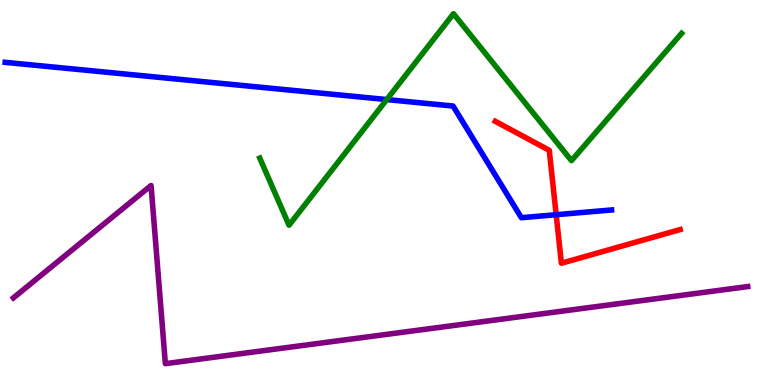[{'lines': ['blue', 'red'], 'intersections': [{'x': 7.18, 'y': 4.42}]}, {'lines': ['green', 'red'], 'intersections': []}, {'lines': ['purple', 'red'], 'intersections': []}, {'lines': ['blue', 'green'], 'intersections': [{'x': 4.99, 'y': 7.41}]}, {'lines': ['blue', 'purple'], 'intersections': []}, {'lines': ['green', 'purple'], 'intersections': []}]